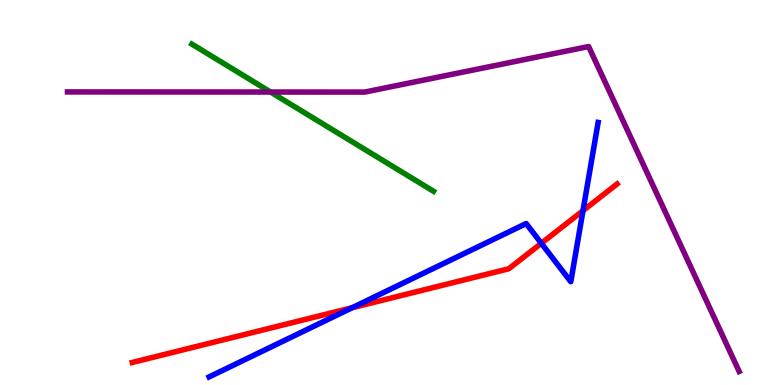[{'lines': ['blue', 'red'], 'intersections': [{'x': 4.54, 'y': 2.01}, {'x': 6.98, 'y': 3.68}, {'x': 7.52, 'y': 4.53}]}, {'lines': ['green', 'red'], 'intersections': []}, {'lines': ['purple', 'red'], 'intersections': []}, {'lines': ['blue', 'green'], 'intersections': []}, {'lines': ['blue', 'purple'], 'intersections': []}, {'lines': ['green', 'purple'], 'intersections': [{'x': 3.49, 'y': 7.61}]}]